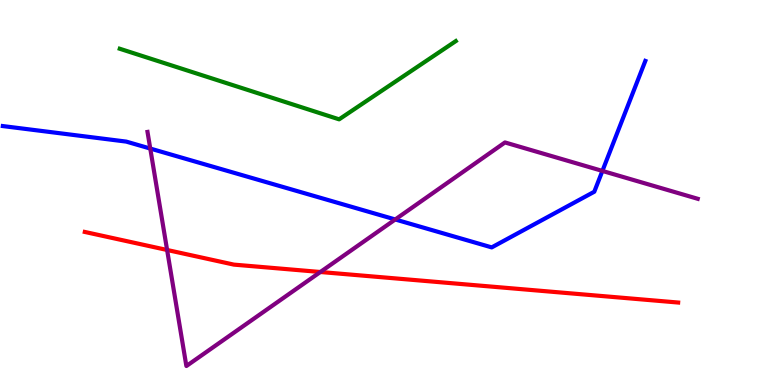[{'lines': ['blue', 'red'], 'intersections': []}, {'lines': ['green', 'red'], 'intersections': []}, {'lines': ['purple', 'red'], 'intersections': [{'x': 2.16, 'y': 3.51}, {'x': 4.13, 'y': 2.94}]}, {'lines': ['blue', 'green'], 'intersections': []}, {'lines': ['blue', 'purple'], 'intersections': [{'x': 1.94, 'y': 6.14}, {'x': 5.1, 'y': 4.3}, {'x': 7.77, 'y': 5.56}]}, {'lines': ['green', 'purple'], 'intersections': []}]